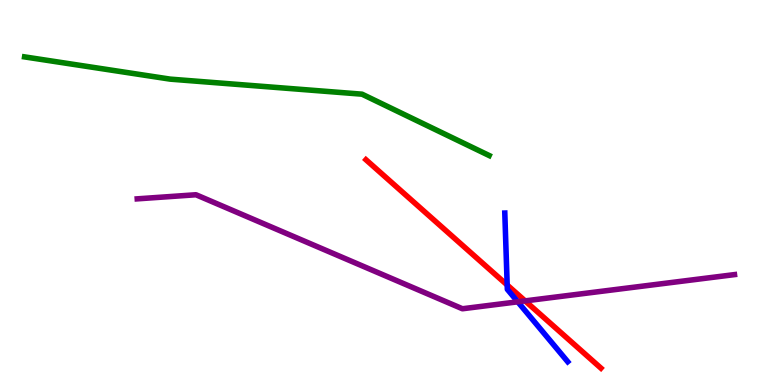[{'lines': ['blue', 'red'], 'intersections': [{'x': 6.54, 'y': 2.6}]}, {'lines': ['green', 'red'], 'intersections': []}, {'lines': ['purple', 'red'], 'intersections': [{'x': 6.78, 'y': 2.18}]}, {'lines': ['blue', 'green'], 'intersections': []}, {'lines': ['blue', 'purple'], 'intersections': [{'x': 6.68, 'y': 2.16}]}, {'lines': ['green', 'purple'], 'intersections': []}]